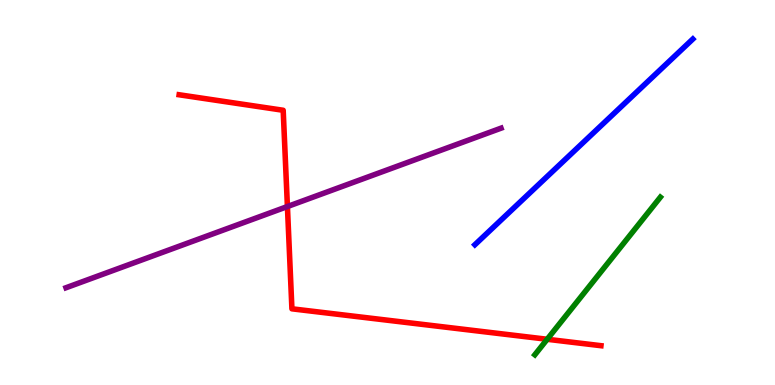[{'lines': ['blue', 'red'], 'intersections': []}, {'lines': ['green', 'red'], 'intersections': [{'x': 7.06, 'y': 1.19}]}, {'lines': ['purple', 'red'], 'intersections': [{'x': 3.71, 'y': 4.64}]}, {'lines': ['blue', 'green'], 'intersections': []}, {'lines': ['blue', 'purple'], 'intersections': []}, {'lines': ['green', 'purple'], 'intersections': []}]